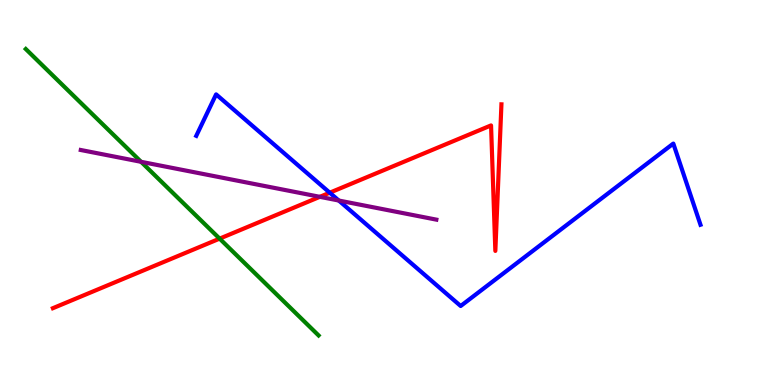[{'lines': ['blue', 'red'], 'intersections': [{'x': 4.25, 'y': 4.99}]}, {'lines': ['green', 'red'], 'intersections': [{'x': 2.83, 'y': 3.8}]}, {'lines': ['purple', 'red'], 'intersections': [{'x': 4.13, 'y': 4.89}]}, {'lines': ['blue', 'green'], 'intersections': []}, {'lines': ['blue', 'purple'], 'intersections': [{'x': 4.37, 'y': 4.79}]}, {'lines': ['green', 'purple'], 'intersections': [{'x': 1.82, 'y': 5.8}]}]